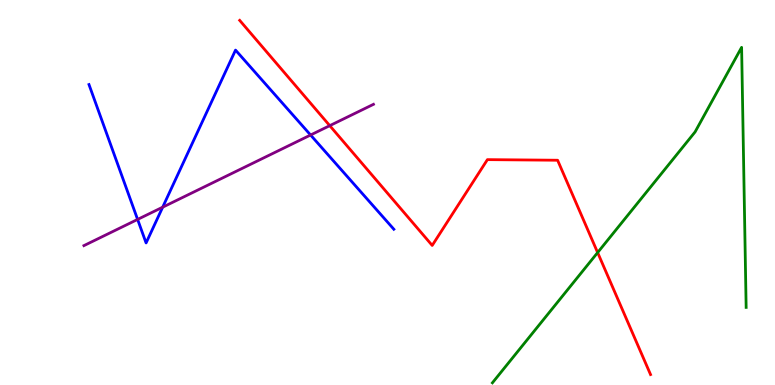[{'lines': ['blue', 'red'], 'intersections': []}, {'lines': ['green', 'red'], 'intersections': [{'x': 7.71, 'y': 3.44}]}, {'lines': ['purple', 'red'], 'intersections': [{'x': 4.25, 'y': 6.74}]}, {'lines': ['blue', 'green'], 'intersections': []}, {'lines': ['blue', 'purple'], 'intersections': [{'x': 1.78, 'y': 4.3}, {'x': 2.1, 'y': 4.62}, {'x': 4.01, 'y': 6.49}]}, {'lines': ['green', 'purple'], 'intersections': []}]